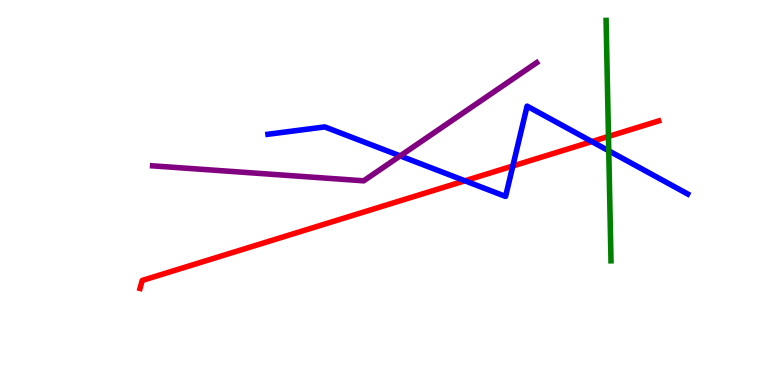[{'lines': ['blue', 'red'], 'intersections': [{'x': 6.0, 'y': 5.3}, {'x': 6.62, 'y': 5.69}, {'x': 7.64, 'y': 6.32}]}, {'lines': ['green', 'red'], 'intersections': [{'x': 7.85, 'y': 6.46}]}, {'lines': ['purple', 'red'], 'intersections': []}, {'lines': ['blue', 'green'], 'intersections': [{'x': 7.85, 'y': 6.08}]}, {'lines': ['blue', 'purple'], 'intersections': [{'x': 5.16, 'y': 5.95}]}, {'lines': ['green', 'purple'], 'intersections': []}]